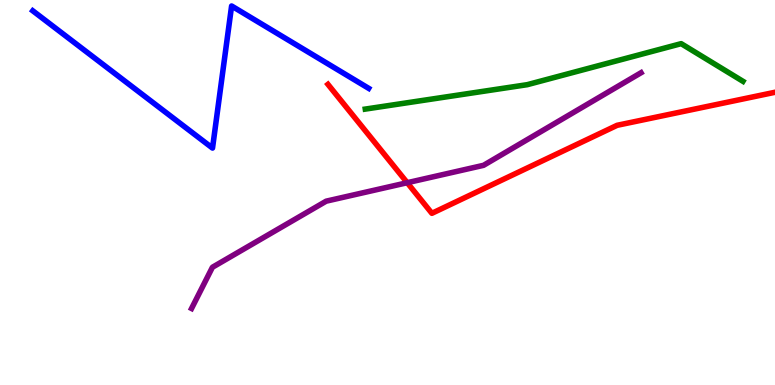[{'lines': ['blue', 'red'], 'intersections': []}, {'lines': ['green', 'red'], 'intersections': []}, {'lines': ['purple', 'red'], 'intersections': [{'x': 5.25, 'y': 5.25}]}, {'lines': ['blue', 'green'], 'intersections': []}, {'lines': ['blue', 'purple'], 'intersections': []}, {'lines': ['green', 'purple'], 'intersections': []}]